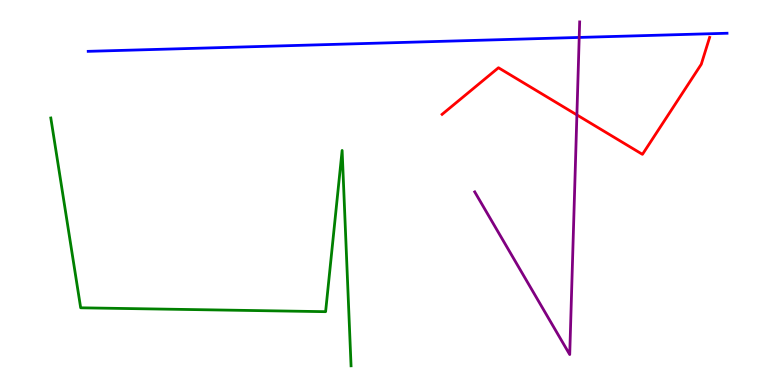[{'lines': ['blue', 'red'], 'intersections': []}, {'lines': ['green', 'red'], 'intersections': []}, {'lines': ['purple', 'red'], 'intersections': [{'x': 7.44, 'y': 7.02}]}, {'lines': ['blue', 'green'], 'intersections': []}, {'lines': ['blue', 'purple'], 'intersections': [{'x': 7.47, 'y': 9.03}]}, {'lines': ['green', 'purple'], 'intersections': []}]